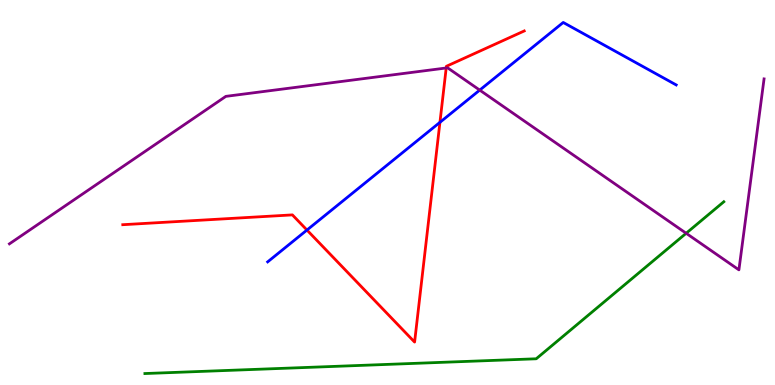[{'lines': ['blue', 'red'], 'intersections': [{'x': 3.96, 'y': 4.02}, {'x': 5.68, 'y': 6.82}]}, {'lines': ['green', 'red'], 'intersections': []}, {'lines': ['purple', 'red'], 'intersections': [{'x': 5.76, 'y': 8.23}]}, {'lines': ['blue', 'green'], 'intersections': []}, {'lines': ['blue', 'purple'], 'intersections': [{'x': 6.19, 'y': 7.66}]}, {'lines': ['green', 'purple'], 'intersections': [{'x': 8.85, 'y': 3.94}]}]